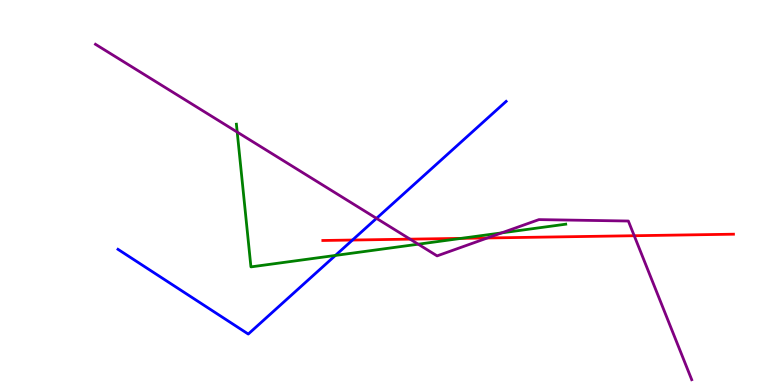[{'lines': ['blue', 'red'], 'intersections': [{'x': 4.55, 'y': 3.77}]}, {'lines': ['green', 'red'], 'intersections': [{'x': 5.95, 'y': 3.81}]}, {'lines': ['purple', 'red'], 'intersections': [{'x': 5.29, 'y': 3.79}, {'x': 6.29, 'y': 3.82}, {'x': 8.18, 'y': 3.88}]}, {'lines': ['blue', 'green'], 'intersections': [{'x': 4.33, 'y': 3.37}]}, {'lines': ['blue', 'purple'], 'intersections': [{'x': 4.86, 'y': 4.33}]}, {'lines': ['green', 'purple'], 'intersections': [{'x': 3.06, 'y': 6.57}, {'x': 5.4, 'y': 3.66}, {'x': 6.47, 'y': 3.95}]}]